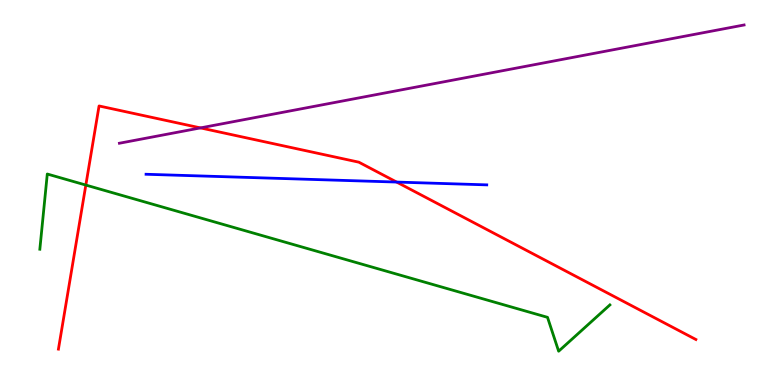[{'lines': ['blue', 'red'], 'intersections': [{'x': 5.12, 'y': 5.27}]}, {'lines': ['green', 'red'], 'intersections': [{'x': 1.11, 'y': 5.19}]}, {'lines': ['purple', 'red'], 'intersections': [{'x': 2.59, 'y': 6.68}]}, {'lines': ['blue', 'green'], 'intersections': []}, {'lines': ['blue', 'purple'], 'intersections': []}, {'lines': ['green', 'purple'], 'intersections': []}]